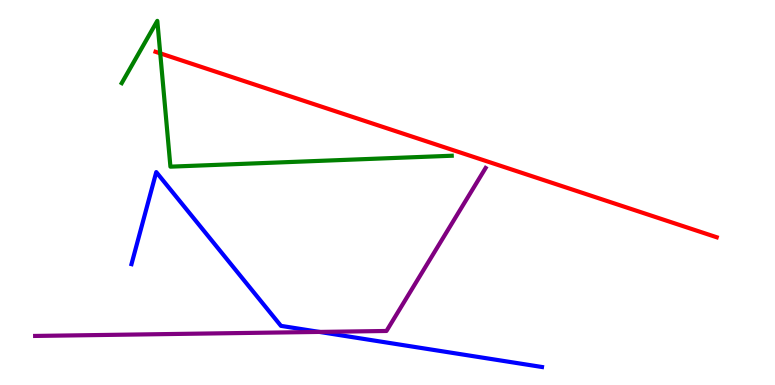[{'lines': ['blue', 'red'], 'intersections': []}, {'lines': ['green', 'red'], 'intersections': [{'x': 2.07, 'y': 8.61}]}, {'lines': ['purple', 'red'], 'intersections': []}, {'lines': ['blue', 'green'], 'intersections': []}, {'lines': ['blue', 'purple'], 'intersections': [{'x': 4.12, 'y': 1.38}]}, {'lines': ['green', 'purple'], 'intersections': []}]